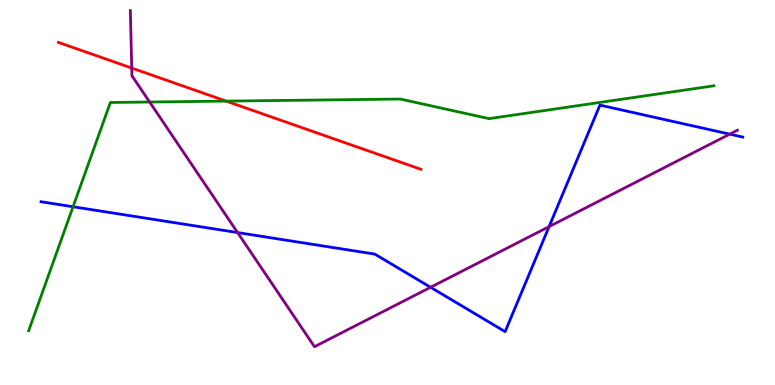[{'lines': ['blue', 'red'], 'intersections': []}, {'lines': ['green', 'red'], 'intersections': [{'x': 2.92, 'y': 7.37}]}, {'lines': ['purple', 'red'], 'intersections': [{'x': 1.7, 'y': 8.23}]}, {'lines': ['blue', 'green'], 'intersections': [{'x': 0.943, 'y': 4.63}]}, {'lines': ['blue', 'purple'], 'intersections': [{'x': 3.07, 'y': 3.96}, {'x': 5.56, 'y': 2.54}, {'x': 7.08, 'y': 4.11}, {'x': 9.42, 'y': 6.52}]}, {'lines': ['green', 'purple'], 'intersections': [{'x': 1.93, 'y': 7.35}]}]